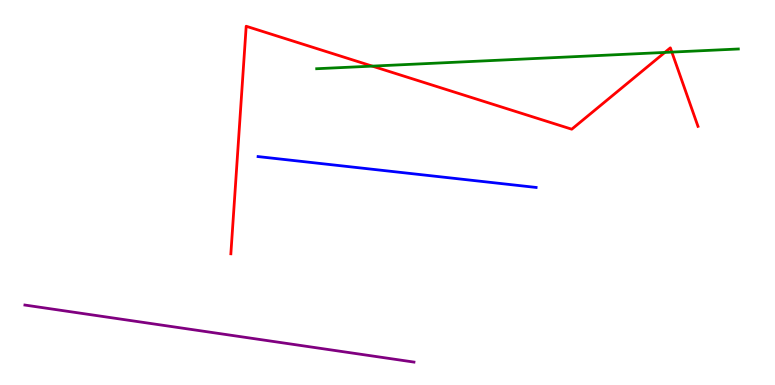[{'lines': ['blue', 'red'], 'intersections': []}, {'lines': ['green', 'red'], 'intersections': [{'x': 4.8, 'y': 8.28}, {'x': 8.58, 'y': 8.64}, {'x': 8.67, 'y': 8.65}]}, {'lines': ['purple', 'red'], 'intersections': []}, {'lines': ['blue', 'green'], 'intersections': []}, {'lines': ['blue', 'purple'], 'intersections': []}, {'lines': ['green', 'purple'], 'intersections': []}]